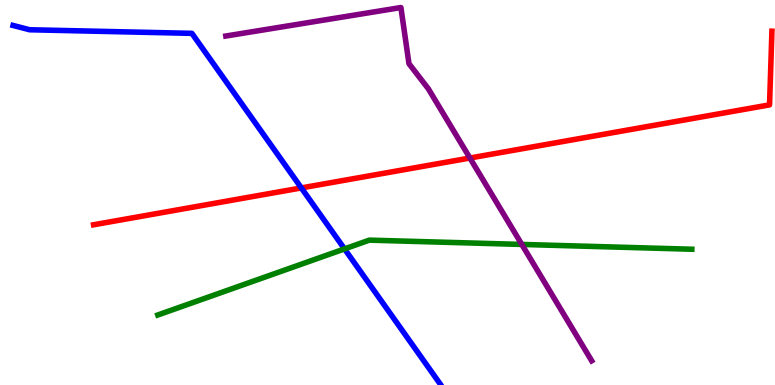[{'lines': ['blue', 'red'], 'intersections': [{'x': 3.89, 'y': 5.12}]}, {'lines': ['green', 'red'], 'intersections': []}, {'lines': ['purple', 'red'], 'intersections': [{'x': 6.06, 'y': 5.9}]}, {'lines': ['blue', 'green'], 'intersections': [{'x': 4.45, 'y': 3.53}]}, {'lines': ['blue', 'purple'], 'intersections': []}, {'lines': ['green', 'purple'], 'intersections': [{'x': 6.73, 'y': 3.65}]}]